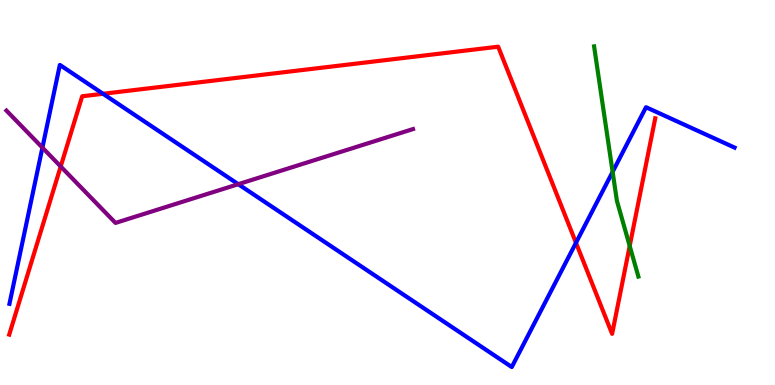[{'lines': ['blue', 'red'], 'intersections': [{'x': 1.33, 'y': 7.56}, {'x': 7.43, 'y': 3.69}]}, {'lines': ['green', 'red'], 'intersections': [{'x': 8.13, 'y': 3.61}]}, {'lines': ['purple', 'red'], 'intersections': [{'x': 0.783, 'y': 5.68}]}, {'lines': ['blue', 'green'], 'intersections': [{'x': 7.9, 'y': 5.54}]}, {'lines': ['blue', 'purple'], 'intersections': [{'x': 0.547, 'y': 6.17}, {'x': 3.07, 'y': 5.22}]}, {'lines': ['green', 'purple'], 'intersections': []}]